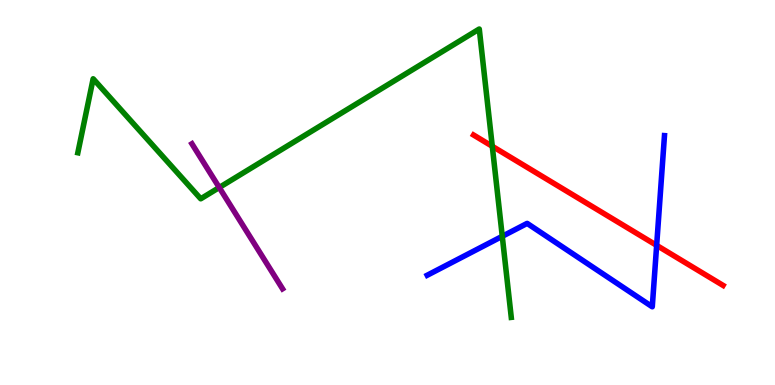[{'lines': ['blue', 'red'], 'intersections': [{'x': 8.47, 'y': 3.63}]}, {'lines': ['green', 'red'], 'intersections': [{'x': 6.35, 'y': 6.2}]}, {'lines': ['purple', 'red'], 'intersections': []}, {'lines': ['blue', 'green'], 'intersections': [{'x': 6.48, 'y': 3.86}]}, {'lines': ['blue', 'purple'], 'intersections': []}, {'lines': ['green', 'purple'], 'intersections': [{'x': 2.83, 'y': 5.13}]}]